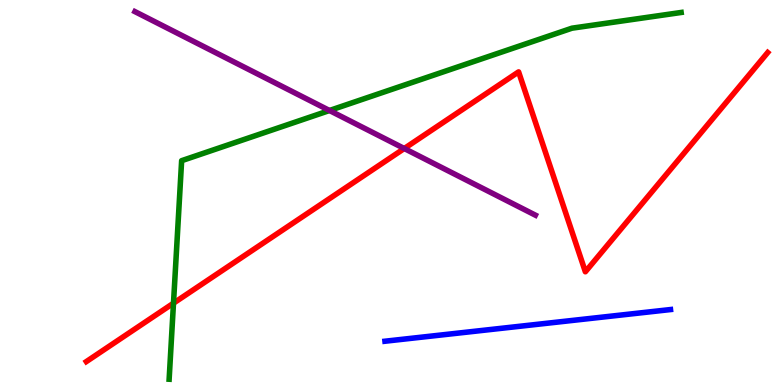[{'lines': ['blue', 'red'], 'intersections': []}, {'lines': ['green', 'red'], 'intersections': [{'x': 2.24, 'y': 2.13}]}, {'lines': ['purple', 'red'], 'intersections': [{'x': 5.22, 'y': 6.14}]}, {'lines': ['blue', 'green'], 'intersections': []}, {'lines': ['blue', 'purple'], 'intersections': []}, {'lines': ['green', 'purple'], 'intersections': [{'x': 4.25, 'y': 7.13}]}]